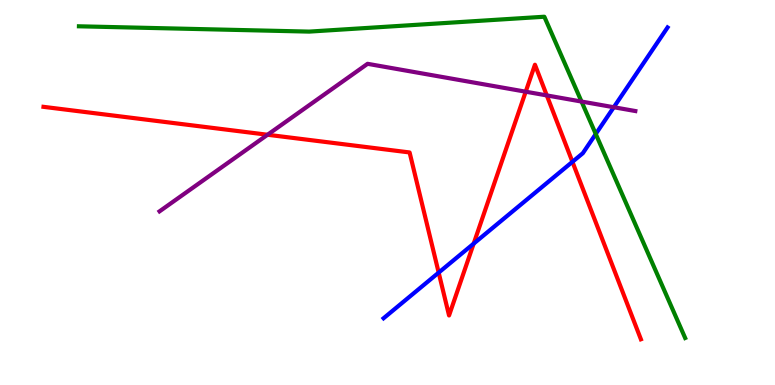[{'lines': ['blue', 'red'], 'intersections': [{'x': 5.66, 'y': 2.92}, {'x': 6.11, 'y': 3.67}, {'x': 7.39, 'y': 5.8}]}, {'lines': ['green', 'red'], 'intersections': []}, {'lines': ['purple', 'red'], 'intersections': [{'x': 3.45, 'y': 6.5}, {'x': 6.78, 'y': 7.62}, {'x': 7.06, 'y': 7.52}]}, {'lines': ['blue', 'green'], 'intersections': [{'x': 7.69, 'y': 6.52}]}, {'lines': ['blue', 'purple'], 'intersections': [{'x': 7.92, 'y': 7.21}]}, {'lines': ['green', 'purple'], 'intersections': [{'x': 7.5, 'y': 7.36}]}]